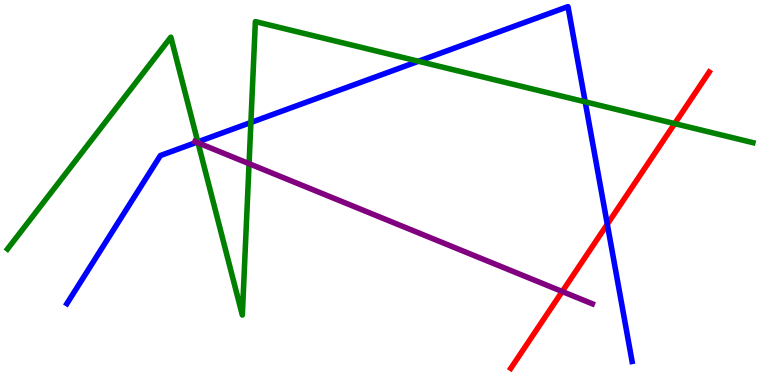[{'lines': ['blue', 'red'], 'intersections': [{'x': 7.84, 'y': 4.18}]}, {'lines': ['green', 'red'], 'intersections': [{'x': 8.71, 'y': 6.79}]}, {'lines': ['purple', 'red'], 'intersections': [{'x': 7.25, 'y': 2.43}]}, {'lines': ['blue', 'green'], 'intersections': [{'x': 2.55, 'y': 6.31}, {'x': 3.24, 'y': 6.82}, {'x': 5.4, 'y': 8.41}, {'x': 7.55, 'y': 7.35}]}, {'lines': ['blue', 'purple'], 'intersections': [{'x': 2.54, 'y': 6.3}]}, {'lines': ['green', 'purple'], 'intersections': [{'x': 2.56, 'y': 6.29}, {'x': 3.21, 'y': 5.75}]}]